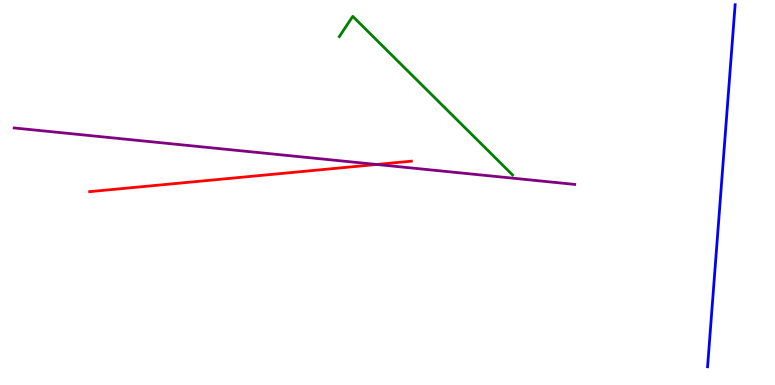[{'lines': ['blue', 'red'], 'intersections': []}, {'lines': ['green', 'red'], 'intersections': []}, {'lines': ['purple', 'red'], 'intersections': [{'x': 4.86, 'y': 5.73}]}, {'lines': ['blue', 'green'], 'intersections': []}, {'lines': ['blue', 'purple'], 'intersections': []}, {'lines': ['green', 'purple'], 'intersections': []}]